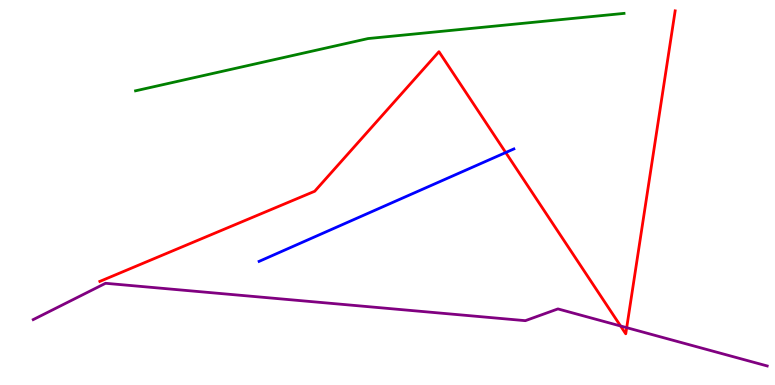[{'lines': ['blue', 'red'], 'intersections': [{'x': 6.53, 'y': 6.04}]}, {'lines': ['green', 'red'], 'intersections': []}, {'lines': ['purple', 'red'], 'intersections': [{'x': 8.01, 'y': 1.53}, {'x': 8.09, 'y': 1.49}]}, {'lines': ['blue', 'green'], 'intersections': []}, {'lines': ['blue', 'purple'], 'intersections': []}, {'lines': ['green', 'purple'], 'intersections': []}]